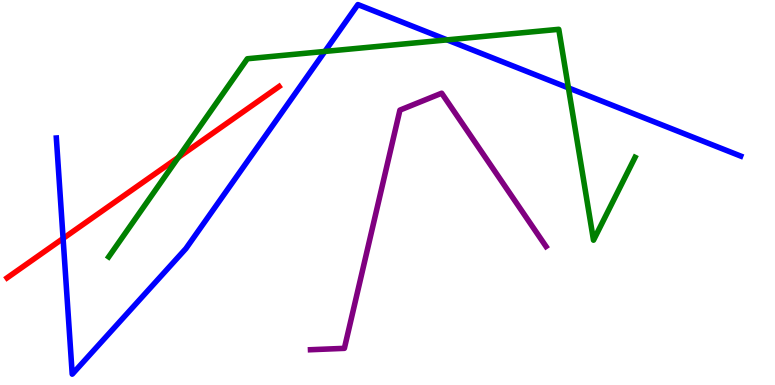[{'lines': ['blue', 'red'], 'intersections': [{'x': 0.814, 'y': 3.81}]}, {'lines': ['green', 'red'], 'intersections': [{'x': 2.3, 'y': 5.91}]}, {'lines': ['purple', 'red'], 'intersections': []}, {'lines': ['blue', 'green'], 'intersections': [{'x': 4.19, 'y': 8.66}, {'x': 5.77, 'y': 8.96}, {'x': 7.33, 'y': 7.72}]}, {'lines': ['blue', 'purple'], 'intersections': []}, {'lines': ['green', 'purple'], 'intersections': []}]